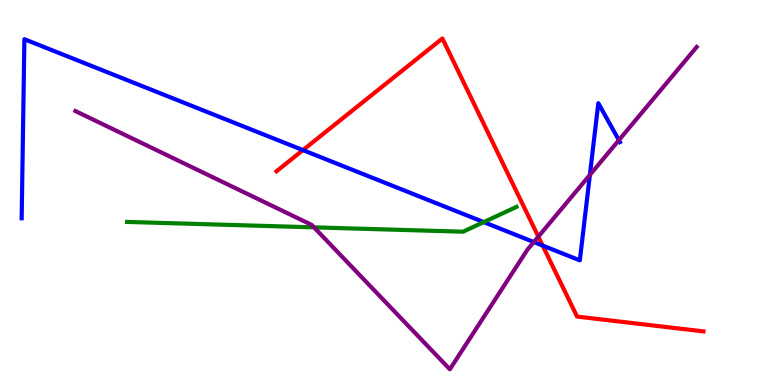[{'lines': ['blue', 'red'], 'intersections': [{'x': 3.91, 'y': 6.1}, {'x': 7.0, 'y': 3.62}]}, {'lines': ['green', 'red'], 'intersections': []}, {'lines': ['purple', 'red'], 'intersections': [{'x': 6.95, 'y': 3.85}]}, {'lines': ['blue', 'green'], 'intersections': [{'x': 6.24, 'y': 4.23}]}, {'lines': ['blue', 'purple'], 'intersections': [{'x': 6.89, 'y': 3.71}, {'x': 7.61, 'y': 5.46}, {'x': 7.99, 'y': 6.36}]}, {'lines': ['green', 'purple'], 'intersections': [{'x': 4.05, 'y': 4.09}]}]